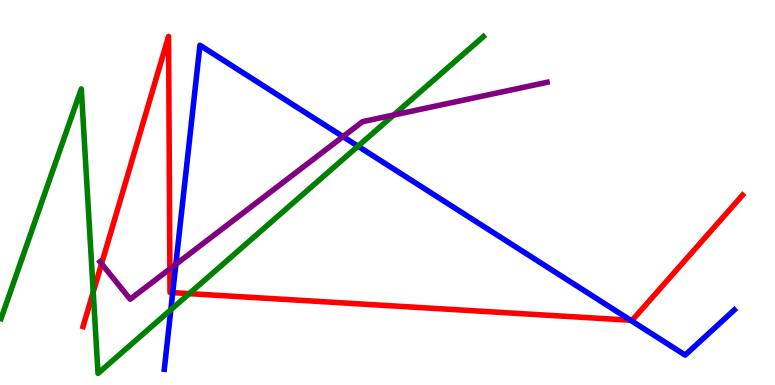[{'lines': ['blue', 'red'], 'intersections': [{'x': 2.23, 'y': 2.4}, {'x': 8.14, 'y': 1.68}]}, {'lines': ['green', 'red'], 'intersections': [{'x': 1.2, 'y': 2.41}, {'x': 2.44, 'y': 2.37}]}, {'lines': ['purple', 'red'], 'intersections': [{'x': 1.31, 'y': 3.15}, {'x': 2.19, 'y': 3.02}]}, {'lines': ['blue', 'green'], 'intersections': [{'x': 2.2, 'y': 1.96}, {'x': 4.62, 'y': 6.2}]}, {'lines': ['blue', 'purple'], 'intersections': [{'x': 2.27, 'y': 3.13}, {'x': 4.43, 'y': 6.45}]}, {'lines': ['green', 'purple'], 'intersections': [{'x': 5.08, 'y': 7.01}]}]